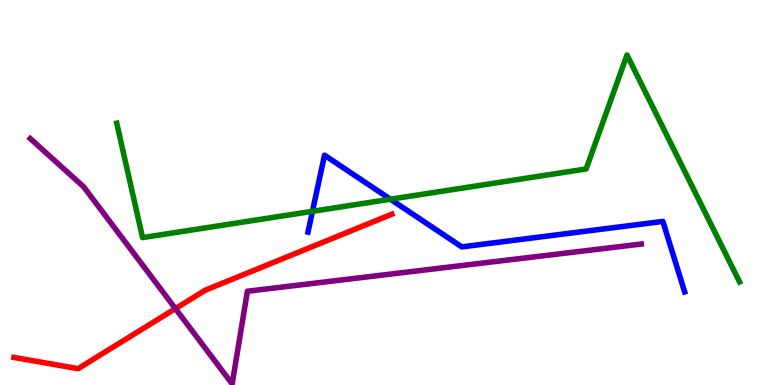[{'lines': ['blue', 'red'], 'intersections': []}, {'lines': ['green', 'red'], 'intersections': []}, {'lines': ['purple', 'red'], 'intersections': [{'x': 2.26, 'y': 1.98}]}, {'lines': ['blue', 'green'], 'intersections': [{'x': 4.03, 'y': 4.51}, {'x': 5.04, 'y': 4.83}]}, {'lines': ['blue', 'purple'], 'intersections': []}, {'lines': ['green', 'purple'], 'intersections': []}]